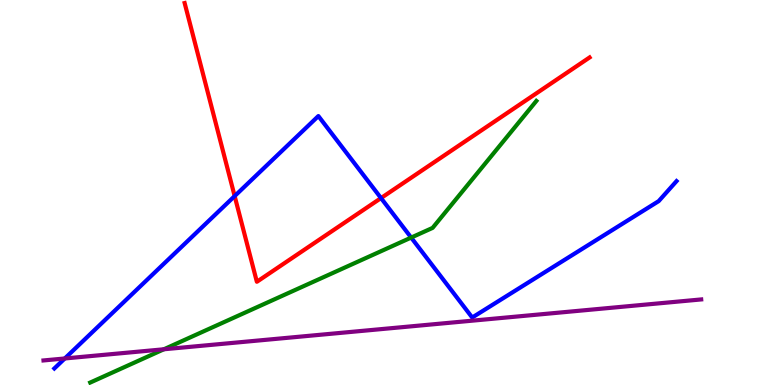[{'lines': ['blue', 'red'], 'intersections': [{'x': 3.03, 'y': 4.91}, {'x': 4.92, 'y': 4.86}]}, {'lines': ['green', 'red'], 'intersections': []}, {'lines': ['purple', 'red'], 'intersections': []}, {'lines': ['blue', 'green'], 'intersections': [{'x': 5.31, 'y': 3.83}]}, {'lines': ['blue', 'purple'], 'intersections': [{'x': 0.836, 'y': 0.689}]}, {'lines': ['green', 'purple'], 'intersections': [{'x': 2.11, 'y': 0.928}]}]